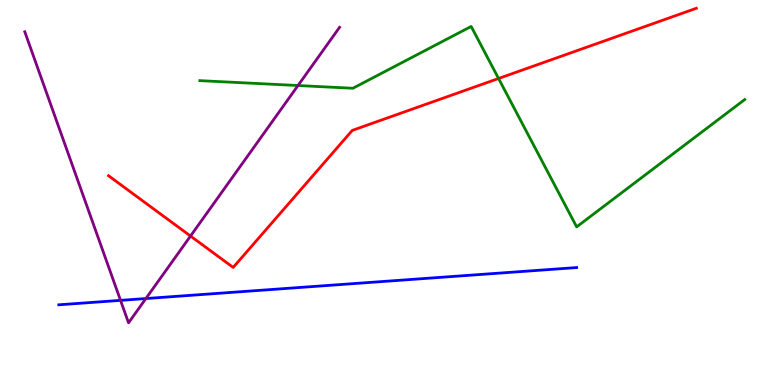[{'lines': ['blue', 'red'], 'intersections': []}, {'lines': ['green', 'red'], 'intersections': [{'x': 6.43, 'y': 7.96}]}, {'lines': ['purple', 'red'], 'intersections': [{'x': 2.46, 'y': 3.87}]}, {'lines': ['blue', 'green'], 'intersections': []}, {'lines': ['blue', 'purple'], 'intersections': [{'x': 1.56, 'y': 2.2}, {'x': 1.88, 'y': 2.25}]}, {'lines': ['green', 'purple'], 'intersections': [{'x': 3.85, 'y': 7.78}]}]